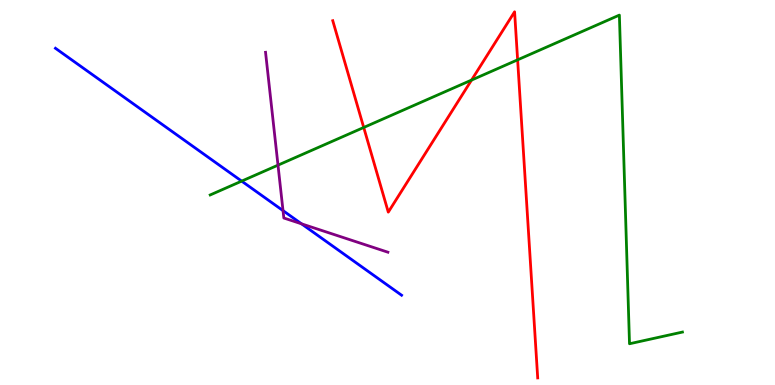[{'lines': ['blue', 'red'], 'intersections': []}, {'lines': ['green', 'red'], 'intersections': [{'x': 4.69, 'y': 6.69}, {'x': 6.08, 'y': 7.92}, {'x': 6.68, 'y': 8.45}]}, {'lines': ['purple', 'red'], 'intersections': []}, {'lines': ['blue', 'green'], 'intersections': [{'x': 3.12, 'y': 5.3}]}, {'lines': ['blue', 'purple'], 'intersections': [{'x': 3.65, 'y': 4.53}, {'x': 3.89, 'y': 4.19}]}, {'lines': ['green', 'purple'], 'intersections': [{'x': 3.59, 'y': 5.71}]}]